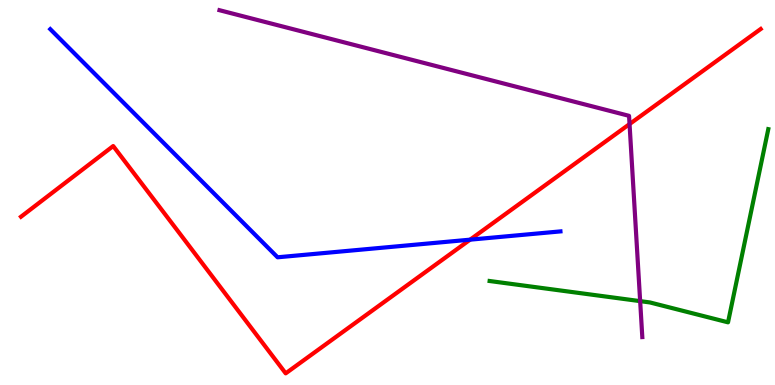[{'lines': ['blue', 'red'], 'intersections': [{'x': 6.07, 'y': 3.77}]}, {'lines': ['green', 'red'], 'intersections': []}, {'lines': ['purple', 'red'], 'intersections': [{'x': 8.12, 'y': 6.78}]}, {'lines': ['blue', 'green'], 'intersections': []}, {'lines': ['blue', 'purple'], 'intersections': []}, {'lines': ['green', 'purple'], 'intersections': [{'x': 8.26, 'y': 2.18}]}]